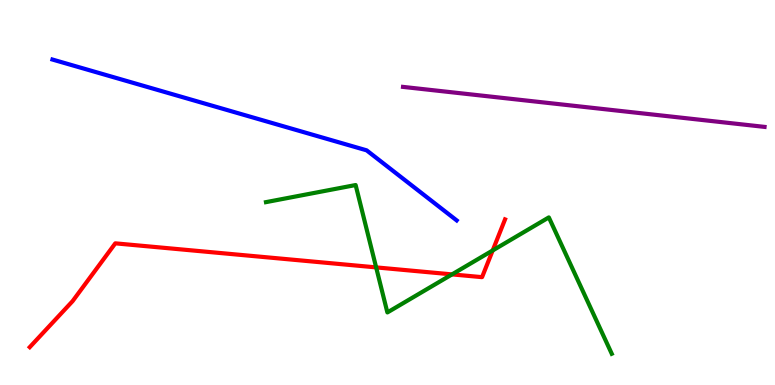[{'lines': ['blue', 'red'], 'intersections': []}, {'lines': ['green', 'red'], 'intersections': [{'x': 4.85, 'y': 3.05}, {'x': 5.83, 'y': 2.87}, {'x': 6.36, 'y': 3.49}]}, {'lines': ['purple', 'red'], 'intersections': []}, {'lines': ['blue', 'green'], 'intersections': []}, {'lines': ['blue', 'purple'], 'intersections': []}, {'lines': ['green', 'purple'], 'intersections': []}]